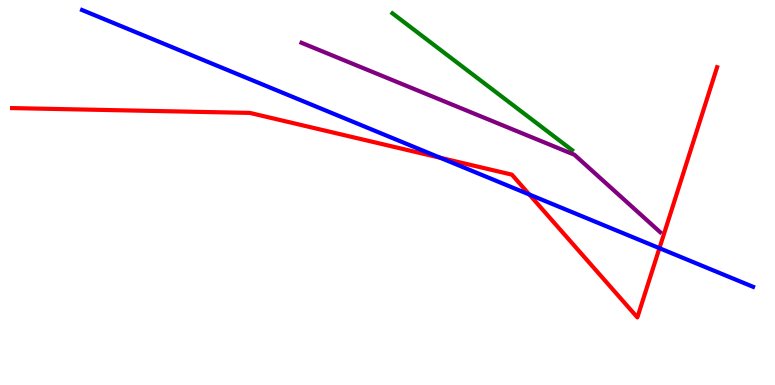[{'lines': ['blue', 'red'], 'intersections': [{'x': 5.68, 'y': 5.9}, {'x': 6.83, 'y': 4.95}, {'x': 8.51, 'y': 3.55}]}, {'lines': ['green', 'red'], 'intersections': []}, {'lines': ['purple', 'red'], 'intersections': []}, {'lines': ['blue', 'green'], 'intersections': []}, {'lines': ['blue', 'purple'], 'intersections': []}, {'lines': ['green', 'purple'], 'intersections': []}]